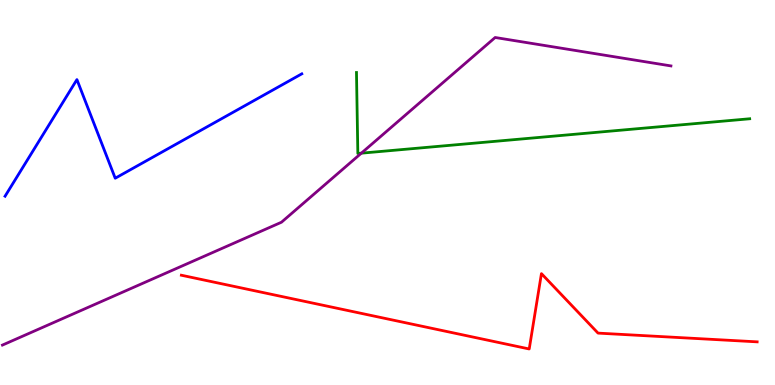[{'lines': ['blue', 'red'], 'intersections': []}, {'lines': ['green', 'red'], 'intersections': []}, {'lines': ['purple', 'red'], 'intersections': []}, {'lines': ['blue', 'green'], 'intersections': []}, {'lines': ['blue', 'purple'], 'intersections': []}, {'lines': ['green', 'purple'], 'intersections': [{'x': 4.66, 'y': 6.02}]}]